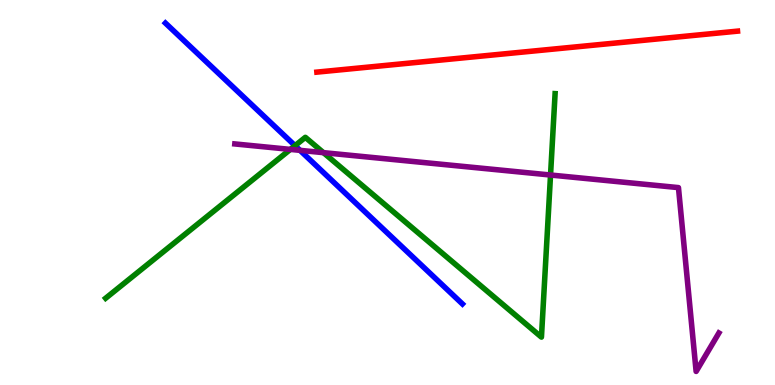[{'lines': ['blue', 'red'], 'intersections': []}, {'lines': ['green', 'red'], 'intersections': []}, {'lines': ['purple', 'red'], 'intersections': []}, {'lines': ['blue', 'green'], 'intersections': [{'x': 3.81, 'y': 6.22}]}, {'lines': ['blue', 'purple'], 'intersections': [{'x': 3.87, 'y': 6.09}]}, {'lines': ['green', 'purple'], 'intersections': [{'x': 3.75, 'y': 6.12}, {'x': 4.17, 'y': 6.03}, {'x': 7.1, 'y': 5.45}]}]